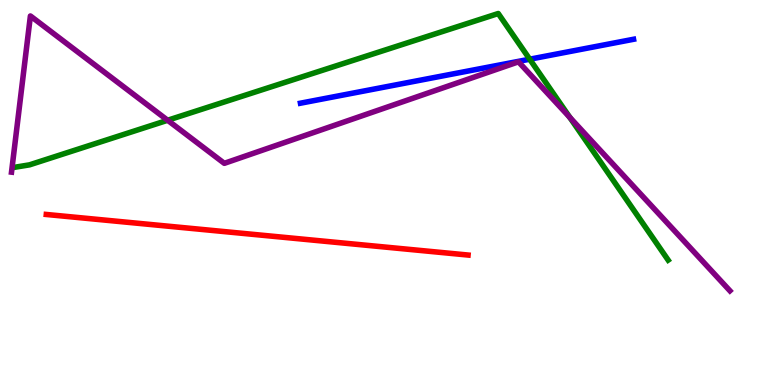[{'lines': ['blue', 'red'], 'intersections': []}, {'lines': ['green', 'red'], 'intersections': []}, {'lines': ['purple', 'red'], 'intersections': []}, {'lines': ['blue', 'green'], 'intersections': [{'x': 6.84, 'y': 8.46}]}, {'lines': ['blue', 'purple'], 'intersections': []}, {'lines': ['green', 'purple'], 'intersections': [{'x': 2.16, 'y': 6.88}, {'x': 7.35, 'y': 6.95}]}]